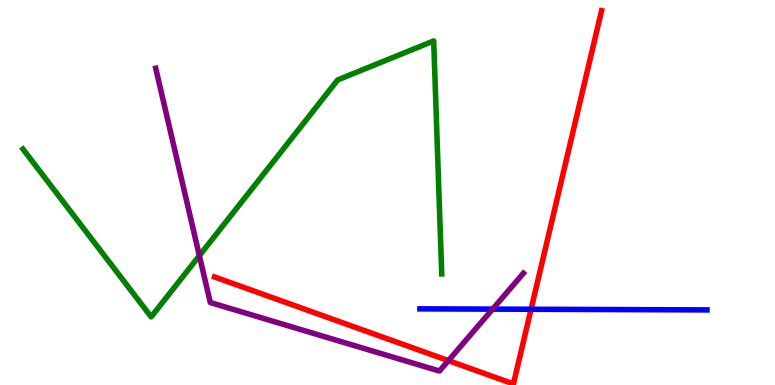[{'lines': ['blue', 'red'], 'intersections': [{'x': 6.85, 'y': 1.97}]}, {'lines': ['green', 'red'], 'intersections': []}, {'lines': ['purple', 'red'], 'intersections': [{'x': 5.79, 'y': 0.633}]}, {'lines': ['blue', 'green'], 'intersections': []}, {'lines': ['blue', 'purple'], 'intersections': [{'x': 6.36, 'y': 1.97}]}, {'lines': ['green', 'purple'], 'intersections': [{'x': 2.57, 'y': 3.36}]}]